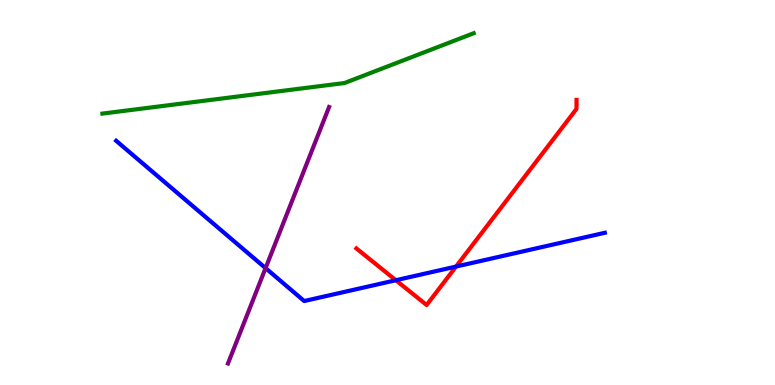[{'lines': ['blue', 'red'], 'intersections': [{'x': 5.11, 'y': 2.72}, {'x': 5.88, 'y': 3.08}]}, {'lines': ['green', 'red'], 'intersections': []}, {'lines': ['purple', 'red'], 'intersections': []}, {'lines': ['blue', 'green'], 'intersections': []}, {'lines': ['blue', 'purple'], 'intersections': [{'x': 3.43, 'y': 3.04}]}, {'lines': ['green', 'purple'], 'intersections': []}]